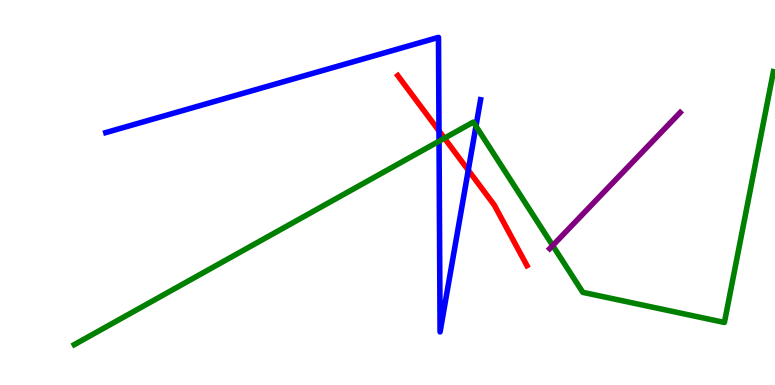[{'lines': ['blue', 'red'], 'intersections': [{'x': 5.66, 'y': 6.6}, {'x': 6.04, 'y': 5.58}]}, {'lines': ['green', 'red'], 'intersections': [{'x': 5.73, 'y': 6.41}]}, {'lines': ['purple', 'red'], 'intersections': []}, {'lines': ['blue', 'green'], 'intersections': [{'x': 5.67, 'y': 6.33}, {'x': 6.14, 'y': 6.72}]}, {'lines': ['blue', 'purple'], 'intersections': []}, {'lines': ['green', 'purple'], 'intersections': [{'x': 7.13, 'y': 3.62}]}]